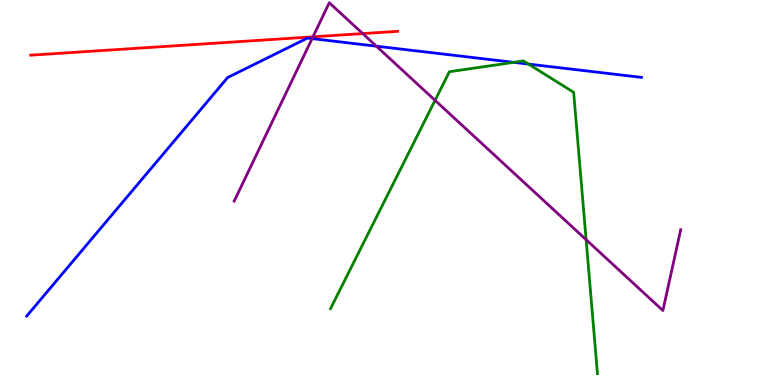[{'lines': ['blue', 'red'], 'intersections': []}, {'lines': ['green', 'red'], 'intersections': []}, {'lines': ['purple', 'red'], 'intersections': [{'x': 4.04, 'y': 9.04}, {'x': 4.68, 'y': 9.13}]}, {'lines': ['blue', 'green'], 'intersections': [{'x': 6.63, 'y': 8.38}, {'x': 6.82, 'y': 8.34}]}, {'lines': ['blue', 'purple'], 'intersections': [{'x': 4.03, 'y': 9.0}, {'x': 4.86, 'y': 8.8}]}, {'lines': ['green', 'purple'], 'intersections': [{'x': 5.61, 'y': 7.39}, {'x': 7.56, 'y': 3.77}]}]